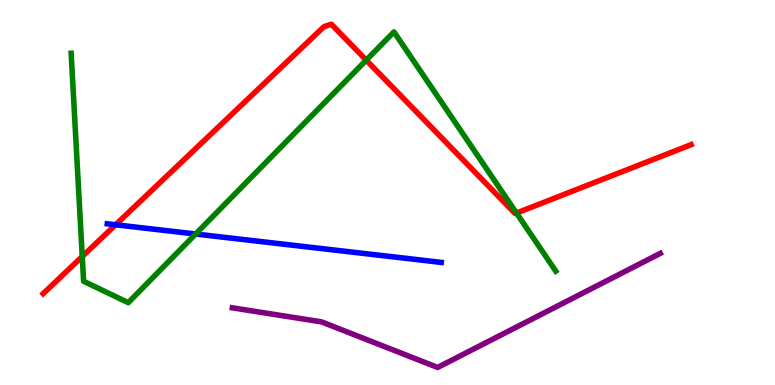[{'lines': ['blue', 'red'], 'intersections': [{'x': 1.49, 'y': 4.16}]}, {'lines': ['green', 'red'], 'intersections': [{'x': 1.06, 'y': 3.34}, {'x': 4.73, 'y': 8.44}, {'x': 6.66, 'y': 4.47}]}, {'lines': ['purple', 'red'], 'intersections': []}, {'lines': ['blue', 'green'], 'intersections': [{'x': 2.52, 'y': 3.92}]}, {'lines': ['blue', 'purple'], 'intersections': []}, {'lines': ['green', 'purple'], 'intersections': []}]